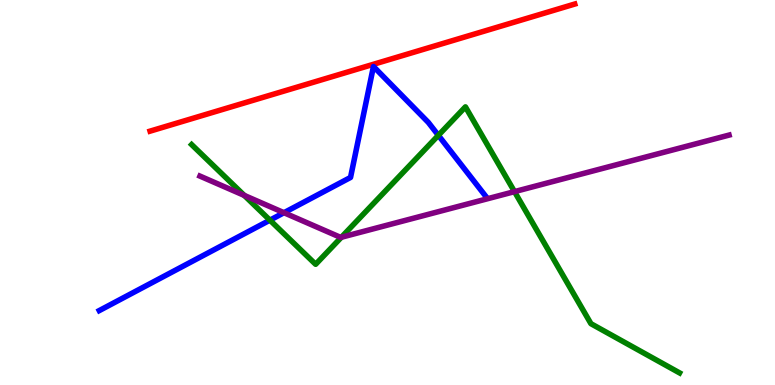[{'lines': ['blue', 'red'], 'intersections': []}, {'lines': ['green', 'red'], 'intersections': []}, {'lines': ['purple', 'red'], 'intersections': []}, {'lines': ['blue', 'green'], 'intersections': [{'x': 3.48, 'y': 4.28}, {'x': 5.66, 'y': 6.48}]}, {'lines': ['blue', 'purple'], 'intersections': [{'x': 3.66, 'y': 4.48}]}, {'lines': ['green', 'purple'], 'intersections': [{'x': 3.15, 'y': 4.92}, {'x': 4.41, 'y': 3.84}, {'x': 6.64, 'y': 5.02}]}]